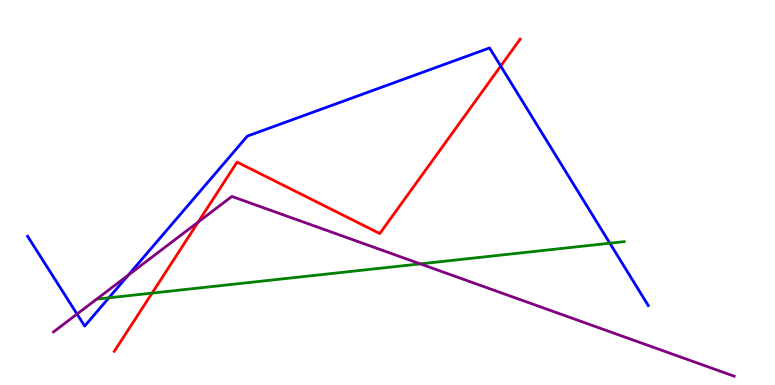[{'lines': ['blue', 'red'], 'intersections': [{'x': 6.46, 'y': 8.28}]}, {'lines': ['green', 'red'], 'intersections': [{'x': 1.96, 'y': 2.39}]}, {'lines': ['purple', 'red'], 'intersections': [{'x': 2.56, 'y': 4.23}]}, {'lines': ['blue', 'green'], 'intersections': [{'x': 1.4, 'y': 2.26}, {'x': 7.87, 'y': 3.68}]}, {'lines': ['blue', 'purple'], 'intersections': [{'x': 0.994, 'y': 1.84}, {'x': 1.66, 'y': 2.85}]}, {'lines': ['green', 'purple'], 'intersections': [{'x': 5.42, 'y': 3.15}]}]